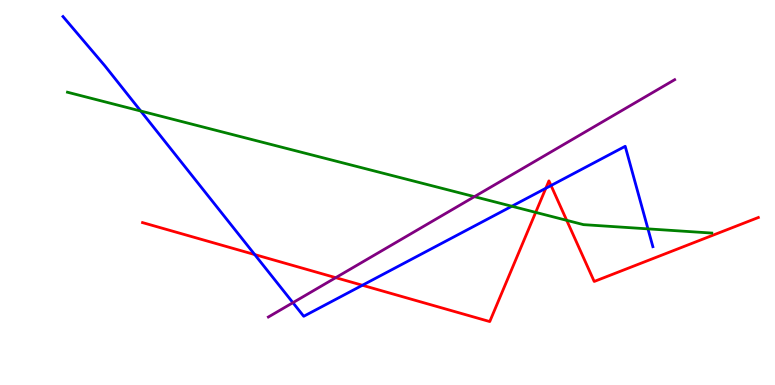[{'lines': ['blue', 'red'], 'intersections': [{'x': 3.29, 'y': 3.39}, {'x': 4.68, 'y': 2.59}, {'x': 7.04, 'y': 5.11}, {'x': 7.11, 'y': 5.18}]}, {'lines': ['green', 'red'], 'intersections': [{'x': 6.91, 'y': 4.48}, {'x': 7.31, 'y': 4.28}]}, {'lines': ['purple', 'red'], 'intersections': [{'x': 4.33, 'y': 2.79}]}, {'lines': ['blue', 'green'], 'intersections': [{'x': 1.82, 'y': 7.12}, {'x': 6.6, 'y': 4.64}, {'x': 8.36, 'y': 4.06}]}, {'lines': ['blue', 'purple'], 'intersections': [{'x': 3.78, 'y': 2.14}]}, {'lines': ['green', 'purple'], 'intersections': [{'x': 6.12, 'y': 4.89}]}]